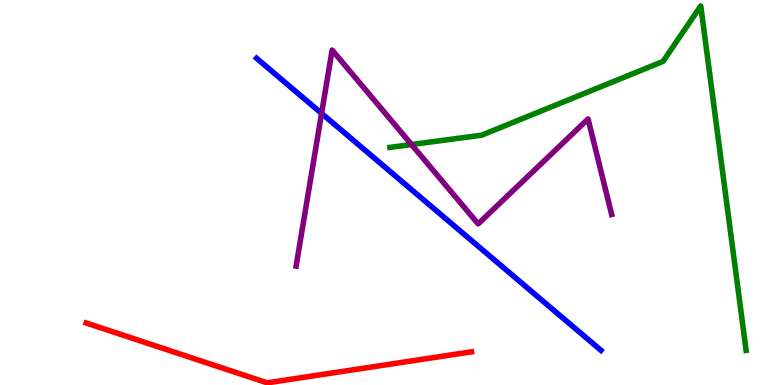[{'lines': ['blue', 'red'], 'intersections': []}, {'lines': ['green', 'red'], 'intersections': []}, {'lines': ['purple', 'red'], 'intersections': []}, {'lines': ['blue', 'green'], 'intersections': []}, {'lines': ['blue', 'purple'], 'intersections': [{'x': 4.15, 'y': 7.05}]}, {'lines': ['green', 'purple'], 'intersections': [{'x': 5.31, 'y': 6.25}]}]